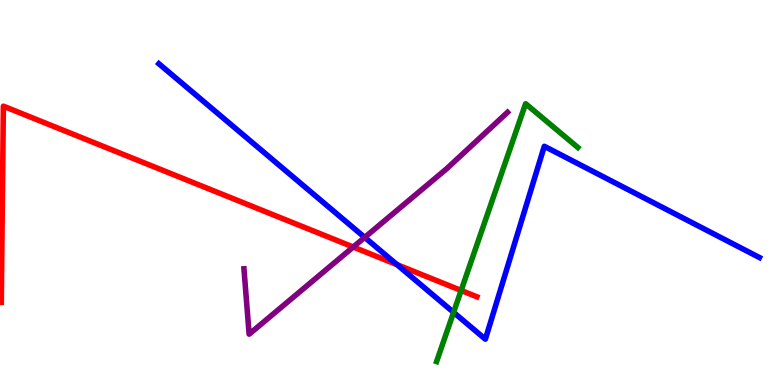[{'lines': ['blue', 'red'], 'intersections': [{'x': 5.12, 'y': 3.13}]}, {'lines': ['green', 'red'], 'intersections': [{'x': 5.95, 'y': 2.46}]}, {'lines': ['purple', 'red'], 'intersections': [{'x': 4.56, 'y': 3.58}]}, {'lines': ['blue', 'green'], 'intersections': [{'x': 5.85, 'y': 1.89}]}, {'lines': ['blue', 'purple'], 'intersections': [{'x': 4.71, 'y': 3.83}]}, {'lines': ['green', 'purple'], 'intersections': []}]